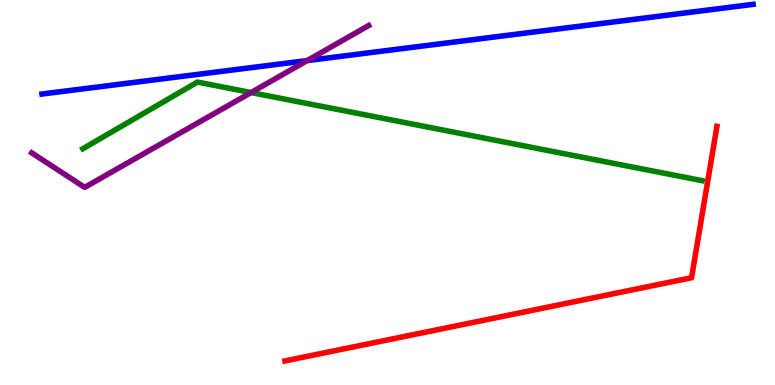[{'lines': ['blue', 'red'], 'intersections': []}, {'lines': ['green', 'red'], 'intersections': []}, {'lines': ['purple', 'red'], 'intersections': []}, {'lines': ['blue', 'green'], 'intersections': []}, {'lines': ['blue', 'purple'], 'intersections': [{'x': 3.96, 'y': 8.43}]}, {'lines': ['green', 'purple'], 'intersections': [{'x': 3.24, 'y': 7.6}]}]